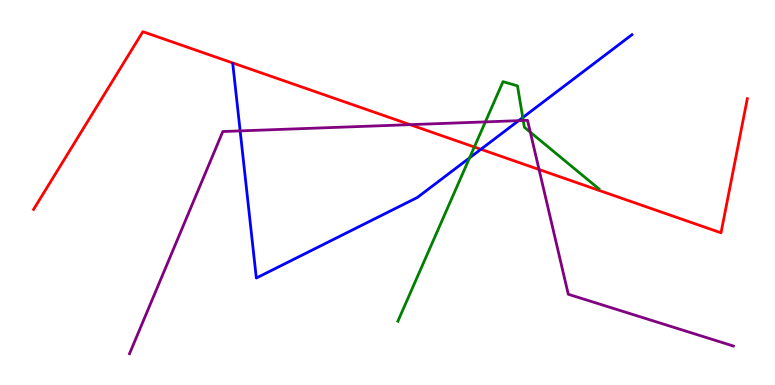[{'lines': ['blue', 'red'], 'intersections': [{'x': 6.21, 'y': 6.12}]}, {'lines': ['green', 'red'], 'intersections': [{'x': 6.12, 'y': 6.18}]}, {'lines': ['purple', 'red'], 'intersections': [{'x': 5.29, 'y': 6.76}, {'x': 6.96, 'y': 5.6}]}, {'lines': ['blue', 'green'], 'intersections': [{'x': 6.06, 'y': 5.9}, {'x': 6.75, 'y': 6.95}]}, {'lines': ['blue', 'purple'], 'intersections': [{'x': 3.1, 'y': 6.6}, {'x': 6.69, 'y': 6.87}]}, {'lines': ['green', 'purple'], 'intersections': [{'x': 6.26, 'y': 6.83}, {'x': 6.75, 'y': 6.87}, {'x': 6.84, 'y': 6.57}]}]